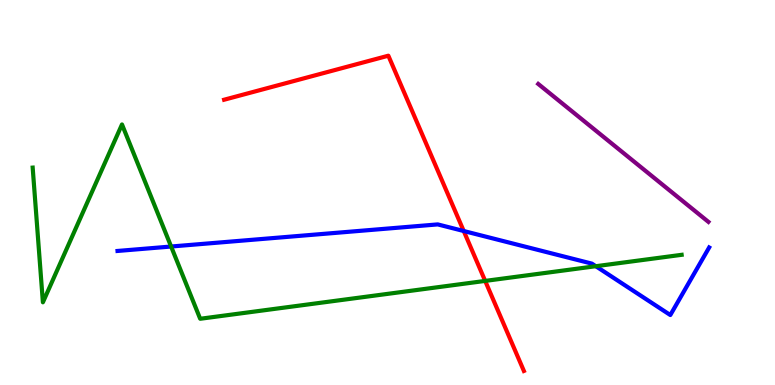[{'lines': ['blue', 'red'], 'intersections': [{'x': 5.98, 'y': 4.0}]}, {'lines': ['green', 'red'], 'intersections': [{'x': 6.26, 'y': 2.7}]}, {'lines': ['purple', 'red'], 'intersections': []}, {'lines': ['blue', 'green'], 'intersections': [{'x': 2.21, 'y': 3.6}, {'x': 7.69, 'y': 3.09}]}, {'lines': ['blue', 'purple'], 'intersections': []}, {'lines': ['green', 'purple'], 'intersections': []}]